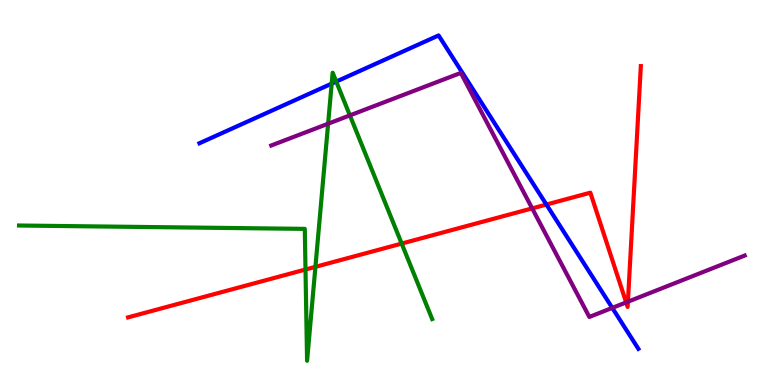[{'lines': ['blue', 'red'], 'intersections': [{'x': 7.05, 'y': 4.69}]}, {'lines': ['green', 'red'], 'intersections': [{'x': 3.94, 'y': 3.0}, {'x': 4.07, 'y': 3.07}, {'x': 5.18, 'y': 3.67}]}, {'lines': ['purple', 'red'], 'intersections': [{'x': 6.87, 'y': 4.59}, {'x': 8.08, 'y': 2.15}, {'x': 8.1, 'y': 2.16}]}, {'lines': ['blue', 'green'], 'intersections': [{'x': 4.28, 'y': 7.83}, {'x': 4.34, 'y': 7.88}]}, {'lines': ['blue', 'purple'], 'intersections': [{'x': 7.9, 'y': 2.0}]}, {'lines': ['green', 'purple'], 'intersections': [{'x': 4.23, 'y': 6.79}, {'x': 4.51, 'y': 7.0}]}]